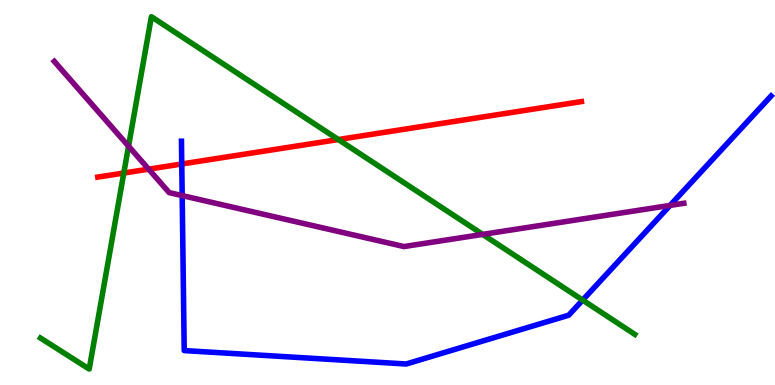[{'lines': ['blue', 'red'], 'intersections': [{'x': 2.35, 'y': 5.74}]}, {'lines': ['green', 'red'], 'intersections': [{'x': 1.6, 'y': 5.51}, {'x': 4.37, 'y': 6.38}]}, {'lines': ['purple', 'red'], 'intersections': [{'x': 1.92, 'y': 5.61}]}, {'lines': ['blue', 'green'], 'intersections': [{'x': 7.52, 'y': 2.21}]}, {'lines': ['blue', 'purple'], 'intersections': [{'x': 2.35, 'y': 4.92}, {'x': 8.65, 'y': 4.66}]}, {'lines': ['green', 'purple'], 'intersections': [{'x': 1.66, 'y': 6.2}, {'x': 6.23, 'y': 3.91}]}]